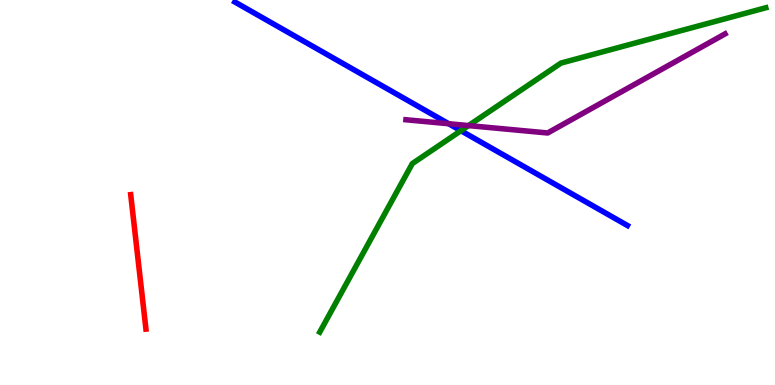[{'lines': ['blue', 'red'], 'intersections': []}, {'lines': ['green', 'red'], 'intersections': []}, {'lines': ['purple', 'red'], 'intersections': []}, {'lines': ['blue', 'green'], 'intersections': [{'x': 5.95, 'y': 6.6}]}, {'lines': ['blue', 'purple'], 'intersections': [{'x': 5.79, 'y': 6.79}]}, {'lines': ['green', 'purple'], 'intersections': [{'x': 6.05, 'y': 6.74}]}]